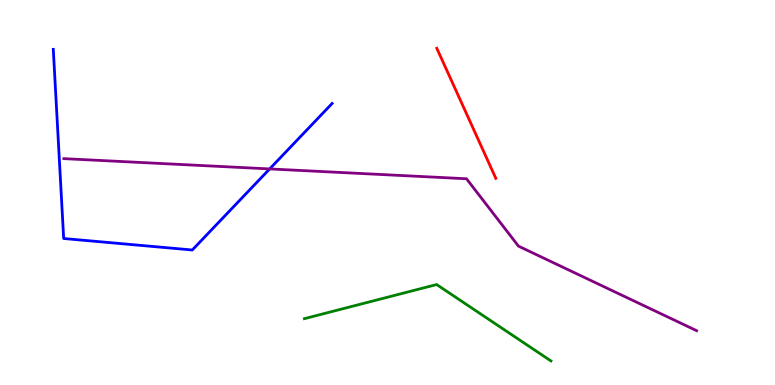[{'lines': ['blue', 'red'], 'intersections': []}, {'lines': ['green', 'red'], 'intersections': []}, {'lines': ['purple', 'red'], 'intersections': []}, {'lines': ['blue', 'green'], 'intersections': []}, {'lines': ['blue', 'purple'], 'intersections': [{'x': 3.48, 'y': 5.61}]}, {'lines': ['green', 'purple'], 'intersections': []}]